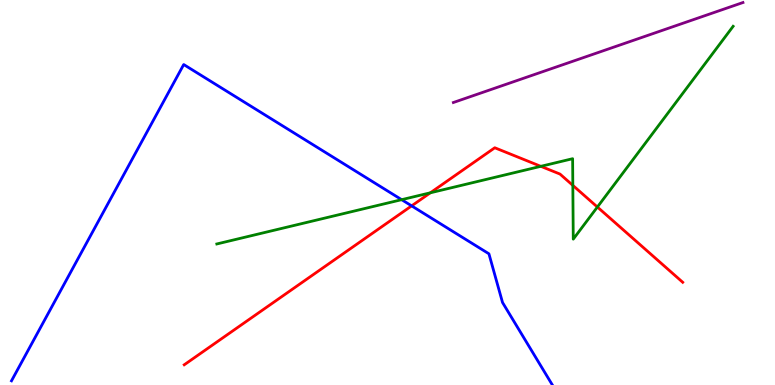[{'lines': ['blue', 'red'], 'intersections': [{'x': 5.31, 'y': 4.65}]}, {'lines': ['green', 'red'], 'intersections': [{'x': 5.55, 'y': 4.99}, {'x': 6.98, 'y': 5.68}, {'x': 7.39, 'y': 5.18}, {'x': 7.71, 'y': 4.62}]}, {'lines': ['purple', 'red'], 'intersections': []}, {'lines': ['blue', 'green'], 'intersections': [{'x': 5.18, 'y': 4.81}]}, {'lines': ['blue', 'purple'], 'intersections': []}, {'lines': ['green', 'purple'], 'intersections': []}]